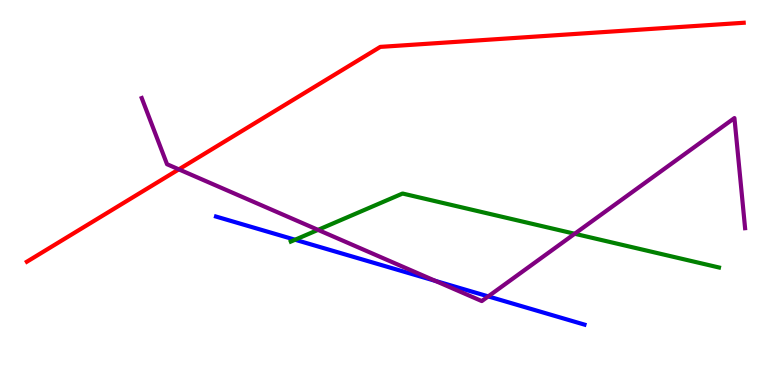[{'lines': ['blue', 'red'], 'intersections': []}, {'lines': ['green', 'red'], 'intersections': []}, {'lines': ['purple', 'red'], 'intersections': [{'x': 2.31, 'y': 5.6}]}, {'lines': ['blue', 'green'], 'intersections': [{'x': 3.81, 'y': 3.77}]}, {'lines': ['blue', 'purple'], 'intersections': [{'x': 5.62, 'y': 2.7}, {'x': 6.3, 'y': 2.3}]}, {'lines': ['green', 'purple'], 'intersections': [{'x': 4.1, 'y': 4.03}, {'x': 7.42, 'y': 3.93}]}]